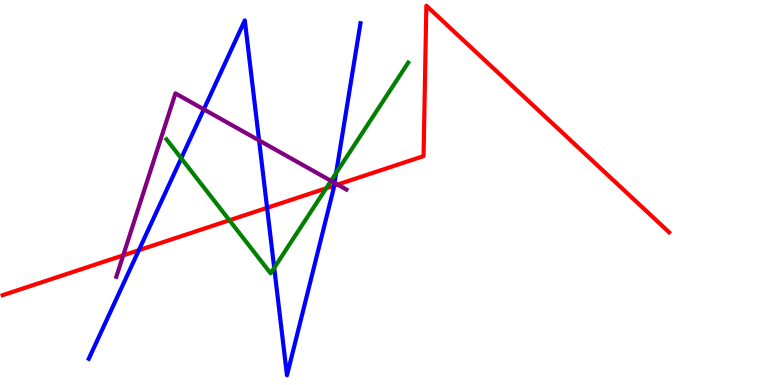[{'lines': ['blue', 'red'], 'intersections': [{'x': 1.79, 'y': 3.5}, {'x': 3.45, 'y': 4.6}, {'x': 4.31, 'y': 5.18}]}, {'lines': ['green', 'red'], 'intersections': [{'x': 2.96, 'y': 4.28}, {'x': 4.21, 'y': 5.11}]}, {'lines': ['purple', 'red'], 'intersections': [{'x': 1.59, 'y': 3.37}, {'x': 4.36, 'y': 5.21}]}, {'lines': ['blue', 'green'], 'intersections': [{'x': 2.34, 'y': 5.89}, {'x': 3.54, 'y': 3.04}, {'x': 4.34, 'y': 5.51}]}, {'lines': ['blue', 'purple'], 'intersections': [{'x': 2.63, 'y': 7.16}, {'x': 3.34, 'y': 6.35}, {'x': 4.32, 'y': 5.25}]}, {'lines': ['green', 'purple'], 'intersections': [{'x': 4.27, 'y': 5.3}]}]